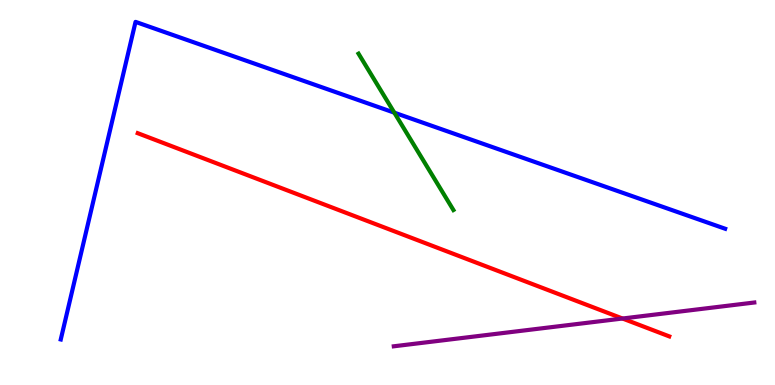[{'lines': ['blue', 'red'], 'intersections': []}, {'lines': ['green', 'red'], 'intersections': []}, {'lines': ['purple', 'red'], 'intersections': [{'x': 8.03, 'y': 1.73}]}, {'lines': ['blue', 'green'], 'intersections': [{'x': 5.09, 'y': 7.07}]}, {'lines': ['blue', 'purple'], 'intersections': []}, {'lines': ['green', 'purple'], 'intersections': []}]